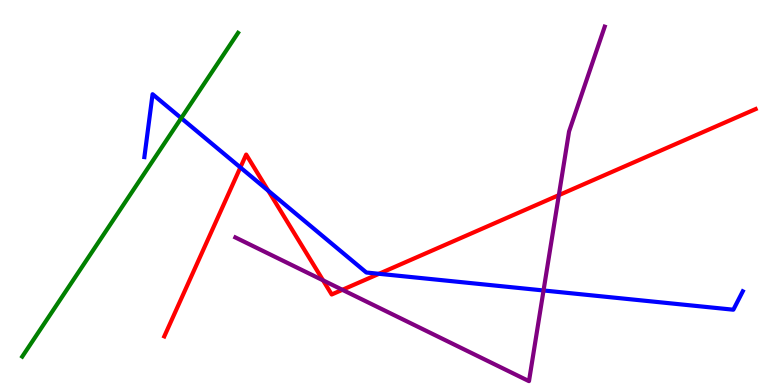[{'lines': ['blue', 'red'], 'intersections': [{'x': 3.1, 'y': 5.65}, {'x': 3.46, 'y': 5.05}, {'x': 4.89, 'y': 2.89}]}, {'lines': ['green', 'red'], 'intersections': []}, {'lines': ['purple', 'red'], 'intersections': [{'x': 4.17, 'y': 2.72}, {'x': 4.42, 'y': 2.47}, {'x': 7.21, 'y': 4.93}]}, {'lines': ['blue', 'green'], 'intersections': [{'x': 2.34, 'y': 6.93}]}, {'lines': ['blue', 'purple'], 'intersections': [{'x': 7.01, 'y': 2.46}]}, {'lines': ['green', 'purple'], 'intersections': []}]